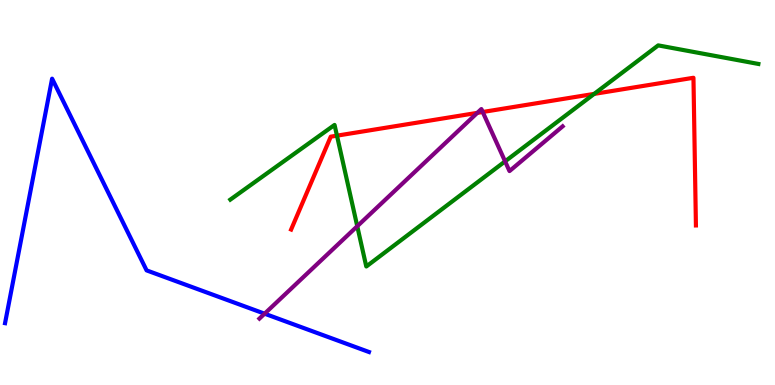[{'lines': ['blue', 'red'], 'intersections': []}, {'lines': ['green', 'red'], 'intersections': [{'x': 4.35, 'y': 6.48}, {'x': 7.67, 'y': 7.56}]}, {'lines': ['purple', 'red'], 'intersections': [{'x': 6.16, 'y': 7.07}, {'x': 6.23, 'y': 7.09}]}, {'lines': ['blue', 'green'], 'intersections': []}, {'lines': ['blue', 'purple'], 'intersections': [{'x': 3.41, 'y': 1.85}]}, {'lines': ['green', 'purple'], 'intersections': [{'x': 4.61, 'y': 4.12}, {'x': 6.52, 'y': 5.81}]}]